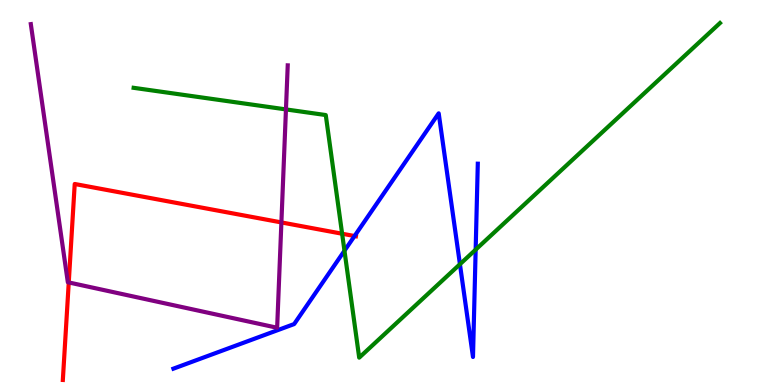[{'lines': ['blue', 'red'], 'intersections': [{'x': 4.57, 'y': 3.87}]}, {'lines': ['green', 'red'], 'intersections': [{'x': 4.41, 'y': 3.93}]}, {'lines': ['purple', 'red'], 'intersections': [{'x': 0.887, 'y': 2.66}, {'x': 3.63, 'y': 4.22}]}, {'lines': ['blue', 'green'], 'intersections': [{'x': 4.44, 'y': 3.49}, {'x': 5.93, 'y': 3.14}, {'x': 6.14, 'y': 3.52}]}, {'lines': ['blue', 'purple'], 'intersections': []}, {'lines': ['green', 'purple'], 'intersections': [{'x': 3.69, 'y': 7.16}]}]